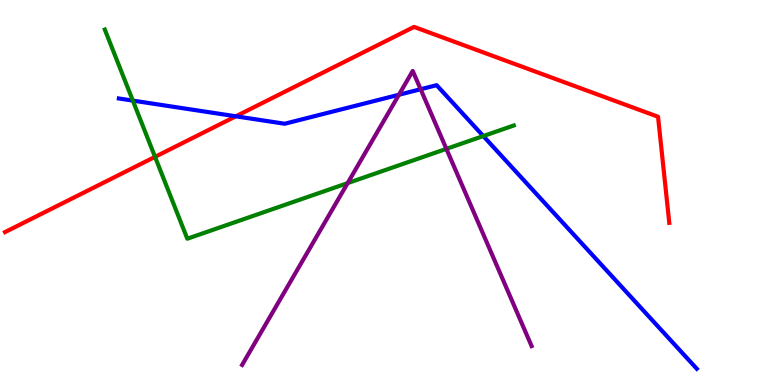[{'lines': ['blue', 'red'], 'intersections': [{'x': 3.04, 'y': 6.98}]}, {'lines': ['green', 'red'], 'intersections': [{'x': 2.0, 'y': 5.93}]}, {'lines': ['purple', 'red'], 'intersections': []}, {'lines': ['blue', 'green'], 'intersections': [{'x': 1.71, 'y': 7.39}, {'x': 6.24, 'y': 6.47}]}, {'lines': ['blue', 'purple'], 'intersections': [{'x': 5.15, 'y': 7.54}, {'x': 5.43, 'y': 7.68}]}, {'lines': ['green', 'purple'], 'intersections': [{'x': 4.49, 'y': 5.24}, {'x': 5.76, 'y': 6.13}]}]